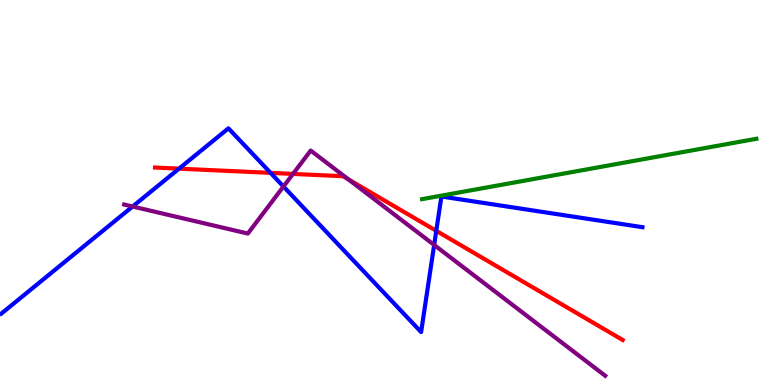[{'lines': ['blue', 'red'], 'intersections': [{'x': 2.31, 'y': 5.62}, {'x': 3.49, 'y': 5.51}, {'x': 5.63, 'y': 4.0}]}, {'lines': ['green', 'red'], 'intersections': []}, {'lines': ['purple', 'red'], 'intersections': [{'x': 3.78, 'y': 5.48}, {'x': 4.5, 'y': 5.34}]}, {'lines': ['blue', 'green'], 'intersections': []}, {'lines': ['blue', 'purple'], 'intersections': [{'x': 1.71, 'y': 4.64}, {'x': 3.66, 'y': 5.16}, {'x': 5.6, 'y': 3.64}]}, {'lines': ['green', 'purple'], 'intersections': []}]